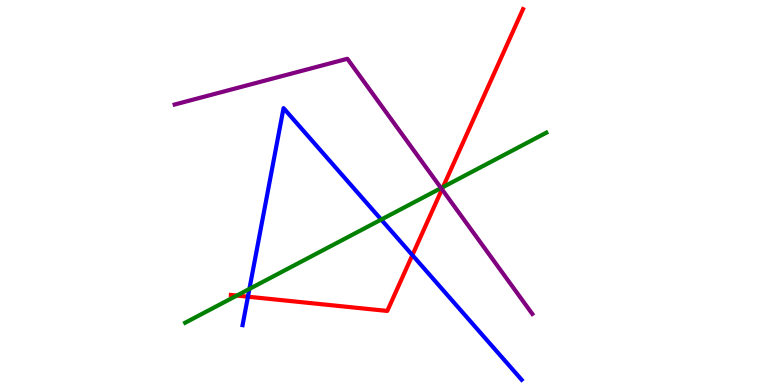[{'lines': ['blue', 'red'], 'intersections': [{'x': 3.2, 'y': 2.29}, {'x': 5.32, 'y': 3.37}]}, {'lines': ['green', 'red'], 'intersections': [{'x': 3.06, 'y': 2.32}, {'x': 5.72, 'y': 5.14}]}, {'lines': ['purple', 'red'], 'intersections': [{'x': 5.7, 'y': 5.08}]}, {'lines': ['blue', 'green'], 'intersections': [{'x': 3.22, 'y': 2.5}, {'x': 4.92, 'y': 4.3}]}, {'lines': ['blue', 'purple'], 'intersections': []}, {'lines': ['green', 'purple'], 'intersections': [{'x': 5.69, 'y': 5.11}]}]